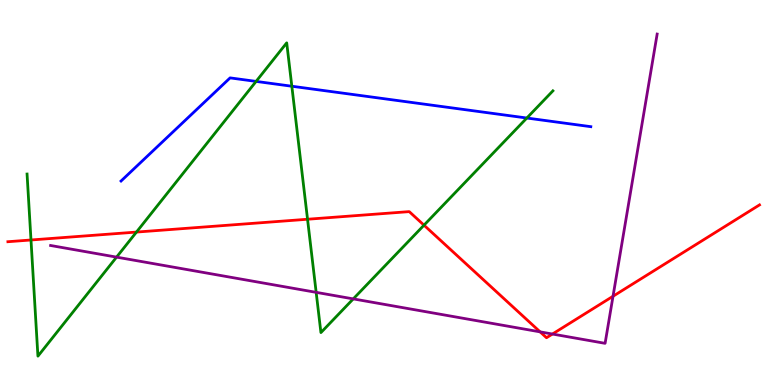[{'lines': ['blue', 'red'], 'intersections': []}, {'lines': ['green', 'red'], 'intersections': [{'x': 0.4, 'y': 3.77}, {'x': 1.76, 'y': 3.97}, {'x': 3.97, 'y': 4.31}, {'x': 5.47, 'y': 4.15}]}, {'lines': ['purple', 'red'], 'intersections': [{'x': 6.97, 'y': 1.38}, {'x': 7.13, 'y': 1.32}, {'x': 7.91, 'y': 2.31}]}, {'lines': ['blue', 'green'], 'intersections': [{'x': 3.3, 'y': 7.89}, {'x': 3.77, 'y': 7.76}, {'x': 6.8, 'y': 6.93}]}, {'lines': ['blue', 'purple'], 'intersections': []}, {'lines': ['green', 'purple'], 'intersections': [{'x': 1.5, 'y': 3.32}, {'x': 4.08, 'y': 2.41}, {'x': 4.56, 'y': 2.24}]}]